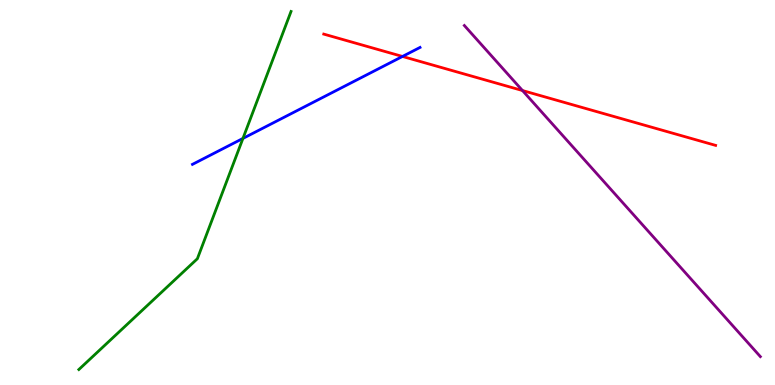[{'lines': ['blue', 'red'], 'intersections': [{'x': 5.19, 'y': 8.53}]}, {'lines': ['green', 'red'], 'intersections': []}, {'lines': ['purple', 'red'], 'intersections': [{'x': 6.74, 'y': 7.65}]}, {'lines': ['blue', 'green'], 'intersections': [{'x': 3.13, 'y': 6.4}]}, {'lines': ['blue', 'purple'], 'intersections': []}, {'lines': ['green', 'purple'], 'intersections': []}]